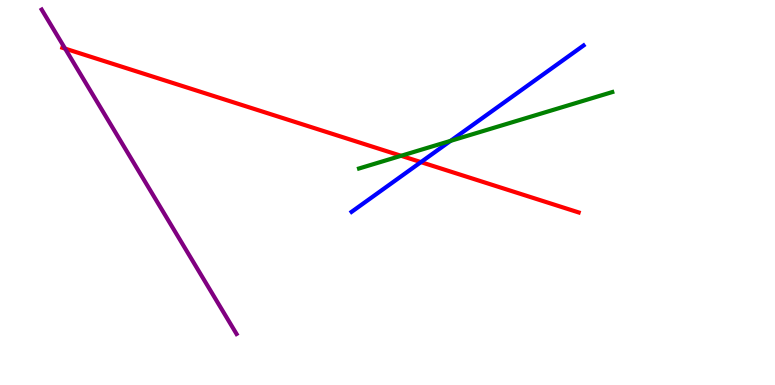[{'lines': ['blue', 'red'], 'intersections': [{'x': 5.43, 'y': 5.79}]}, {'lines': ['green', 'red'], 'intersections': [{'x': 5.18, 'y': 5.95}]}, {'lines': ['purple', 'red'], 'intersections': [{'x': 0.84, 'y': 8.74}]}, {'lines': ['blue', 'green'], 'intersections': [{'x': 5.81, 'y': 6.34}]}, {'lines': ['blue', 'purple'], 'intersections': []}, {'lines': ['green', 'purple'], 'intersections': []}]